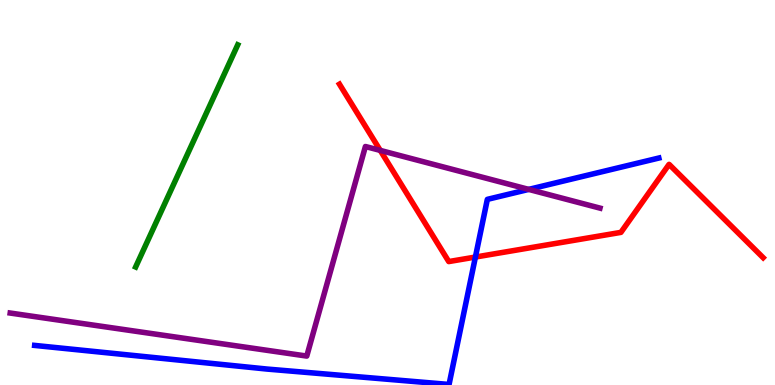[{'lines': ['blue', 'red'], 'intersections': [{'x': 6.13, 'y': 3.32}]}, {'lines': ['green', 'red'], 'intersections': []}, {'lines': ['purple', 'red'], 'intersections': [{'x': 4.91, 'y': 6.09}]}, {'lines': ['blue', 'green'], 'intersections': []}, {'lines': ['blue', 'purple'], 'intersections': [{'x': 6.82, 'y': 5.08}]}, {'lines': ['green', 'purple'], 'intersections': []}]